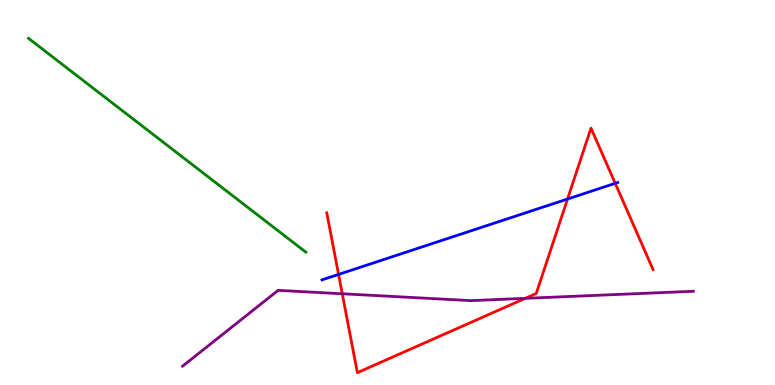[{'lines': ['blue', 'red'], 'intersections': [{'x': 4.37, 'y': 2.87}, {'x': 7.32, 'y': 4.83}, {'x': 7.94, 'y': 5.24}]}, {'lines': ['green', 'red'], 'intersections': []}, {'lines': ['purple', 'red'], 'intersections': [{'x': 4.42, 'y': 2.37}, {'x': 6.78, 'y': 2.25}]}, {'lines': ['blue', 'green'], 'intersections': []}, {'lines': ['blue', 'purple'], 'intersections': []}, {'lines': ['green', 'purple'], 'intersections': []}]